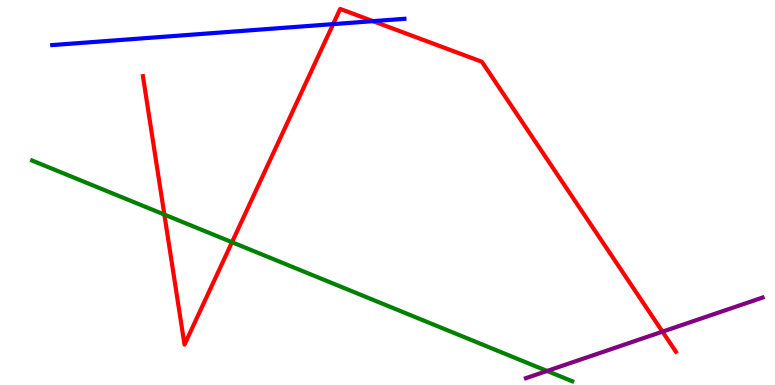[{'lines': ['blue', 'red'], 'intersections': [{'x': 4.3, 'y': 9.37}, {'x': 4.81, 'y': 9.45}]}, {'lines': ['green', 'red'], 'intersections': [{'x': 2.12, 'y': 4.43}, {'x': 2.99, 'y': 3.71}]}, {'lines': ['purple', 'red'], 'intersections': [{'x': 8.55, 'y': 1.39}]}, {'lines': ['blue', 'green'], 'intersections': []}, {'lines': ['blue', 'purple'], 'intersections': []}, {'lines': ['green', 'purple'], 'intersections': [{'x': 7.06, 'y': 0.365}]}]